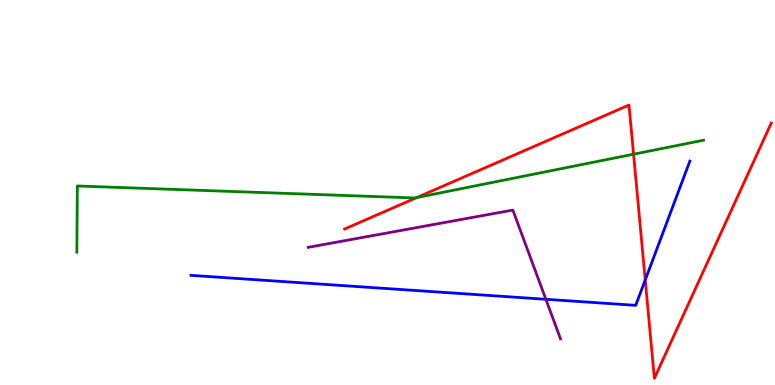[{'lines': ['blue', 'red'], 'intersections': [{'x': 8.33, 'y': 2.73}]}, {'lines': ['green', 'red'], 'intersections': [{'x': 5.38, 'y': 4.87}, {'x': 8.17, 'y': 5.99}]}, {'lines': ['purple', 'red'], 'intersections': []}, {'lines': ['blue', 'green'], 'intersections': []}, {'lines': ['blue', 'purple'], 'intersections': [{'x': 7.04, 'y': 2.23}]}, {'lines': ['green', 'purple'], 'intersections': []}]